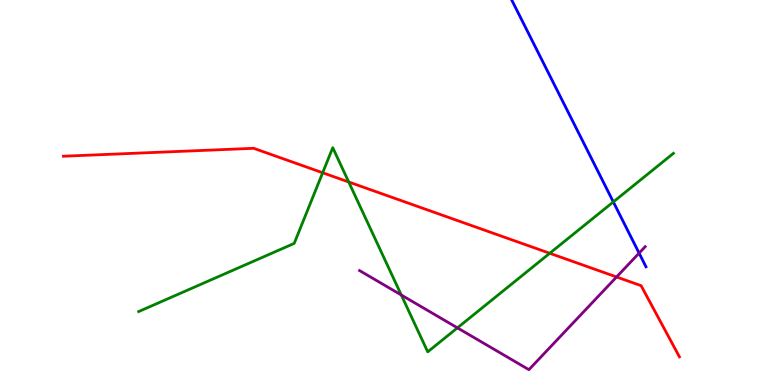[{'lines': ['blue', 'red'], 'intersections': []}, {'lines': ['green', 'red'], 'intersections': [{'x': 4.16, 'y': 5.51}, {'x': 4.5, 'y': 5.27}, {'x': 7.09, 'y': 3.42}]}, {'lines': ['purple', 'red'], 'intersections': [{'x': 7.96, 'y': 2.81}]}, {'lines': ['blue', 'green'], 'intersections': [{'x': 7.91, 'y': 4.76}]}, {'lines': ['blue', 'purple'], 'intersections': [{'x': 8.25, 'y': 3.43}]}, {'lines': ['green', 'purple'], 'intersections': [{'x': 5.18, 'y': 2.34}, {'x': 5.9, 'y': 1.48}]}]